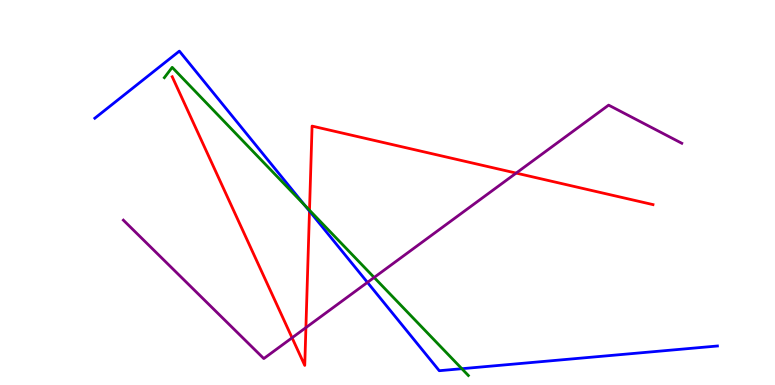[{'lines': ['blue', 'red'], 'intersections': [{'x': 3.99, 'y': 4.52}]}, {'lines': ['green', 'red'], 'intersections': [{'x': 3.99, 'y': 4.54}]}, {'lines': ['purple', 'red'], 'intersections': [{'x': 3.77, 'y': 1.23}, {'x': 3.95, 'y': 1.49}, {'x': 6.66, 'y': 5.5}]}, {'lines': ['blue', 'green'], 'intersections': [{'x': 3.93, 'y': 4.67}, {'x': 5.96, 'y': 0.423}]}, {'lines': ['blue', 'purple'], 'intersections': [{'x': 4.74, 'y': 2.67}]}, {'lines': ['green', 'purple'], 'intersections': [{'x': 4.83, 'y': 2.79}]}]